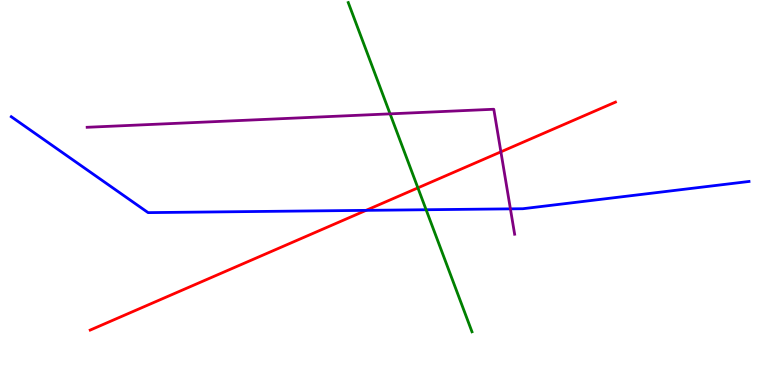[{'lines': ['blue', 'red'], 'intersections': [{'x': 4.72, 'y': 4.54}]}, {'lines': ['green', 'red'], 'intersections': [{'x': 5.39, 'y': 5.12}]}, {'lines': ['purple', 'red'], 'intersections': [{'x': 6.46, 'y': 6.06}]}, {'lines': ['blue', 'green'], 'intersections': [{'x': 5.5, 'y': 4.55}]}, {'lines': ['blue', 'purple'], 'intersections': [{'x': 6.59, 'y': 4.58}]}, {'lines': ['green', 'purple'], 'intersections': [{'x': 5.03, 'y': 7.04}]}]